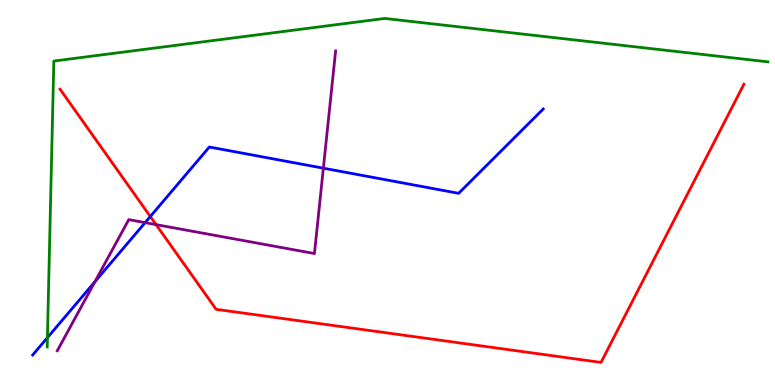[{'lines': ['blue', 'red'], 'intersections': [{'x': 1.94, 'y': 4.38}]}, {'lines': ['green', 'red'], 'intersections': []}, {'lines': ['purple', 'red'], 'intersections': [{'x': 2.01, 'y': 4.17}]}, {'lines': ['blue', 'green'], 'intersections': [{'x': 0.612, 'y': 1.23}]}, {'lines': ['blue', 'purple'], 'intersections': [{'x': 1.22, 'y': 2.68}, {'x': 1.87, 'y': 4.22}, {'x': 4.17, 'y': 5.63}]}, {'lines': ['green', 'purple'], 'intersections': []}]